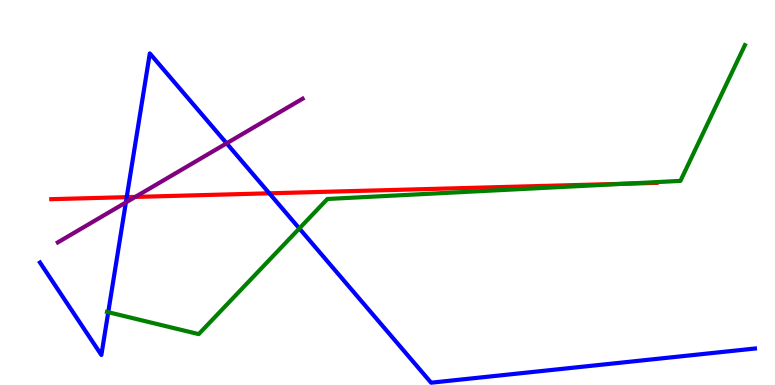[{'lines': ['blue', 'red'], 'intersections': [{'x': 1.64, 'y': 4.88}, {'x': 3.47, 'y': 4.98}]}, {'lines': ['green', 'red'], 'intersections': [{'x': 8.07, 'y': 5.23}]}, {'lines': ['purple', 'red'], 'intersections': [{'x': 1.75, 'y': 4.89}]}, {'lines': ['blue', 'green'], 'intersections': [{'x': 1.4, 'y': 1.89}, {'x': 3.86, 'y': 4.07}]}, {'lines': ['blue', 'purple'], 'intersections': [{'x': 1.62, 'y': 4.74}, {'x': 2.92, 'y': 6.28}]}, {'lines': ['green', 'purple'], 'intersections': []}]